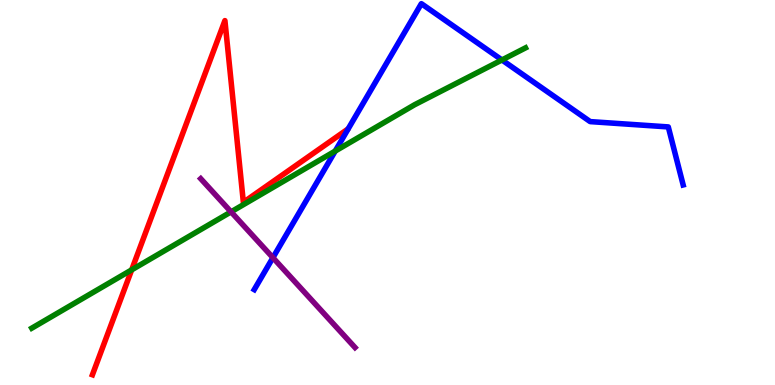[{'lines': ['blue', 'red'], 'intersections': []}, {'lines': ['green', 'red'], 'intersections': [{'x': 1.7, 'y': 2.99}]}, {'lines': ['purple', 'red'], 'intersections': []}, {'lines': ['blue', 'green'], 'intersections': [{'x': 4.33, 'y': 6.08}, {'x': 6.48, 'y': 8.44}]}, {'lines': ['blue', 'purple'], 'intersections': [{'x': 3.52, 'y': 3.31}]}, {'lines': ['green', 'purple'], 'intersections': [{'x': 2.98, 'y': 4.5}]}]